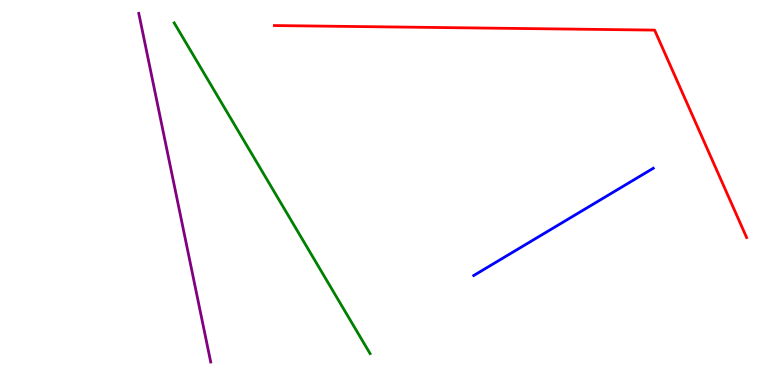[{'lines': ['blue', 'red'], 'intersections': []}, {'lines': ['green', 'red'], 'intersections': []}, {'lines': ['purple', 'red'], 'intersections': []}, {'lines': ['blue', 'green'], 'intersections': []}, {'lines': ['blue', 'purple'], 'intersections': []}, {'lines': ['green', 'purple'], 'intersections': []}]